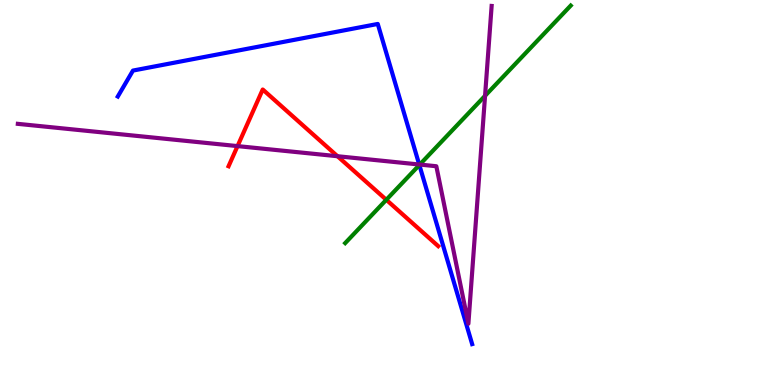[{'lines': ['blue', 'red'], 'intersections': []}, {'lines': ['green', 'red'], 'intersections': [{'x': 4.98, 'y': 4.81}]}, {'lines': ['purple', 'red'], 'intersections': [{'x': 3.06, 'y': 6.21}, {'x': 4.35, 'y': 5.94}]}, {'lines': ['blue', 'green'], 'intersections': [{'x': 5.41, 'y': 5.71}]}, {'lines': ['blue', 'purple'], 'intersections': [{'x': 5.41, 'y': 5.73}]}, {'lines': ['green', 'purple'], 'intersections': [{'x': 5.42, 'y': 5.73}, {'x': 6.26, 'y': 7.51}]}]